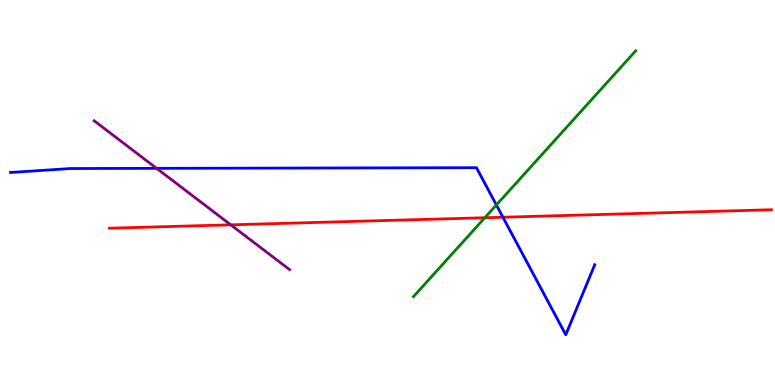[{'lines': ['blue', 'red'], 'intersections': [{'x': 6.49, 'y': 4.36}]}, {'lines': ['green', 'red'], 'intersections': [{'x': 6.26, 'y': 4.34}]}, {'lines': ['purple', 'red'], 'intersections': [{'x': 2.98, 'y': 4.16}]}, {'lines': ['blue', 'green'], 'intersections': [{'x': 6.4, 'y': 4.68}]}, {'lines': ['blue', 'purple'], 'intersections': [{'x': 2.02, 'y': 5.63}]}, {'lines': ['green', 'purple'], 'intersections': []}]